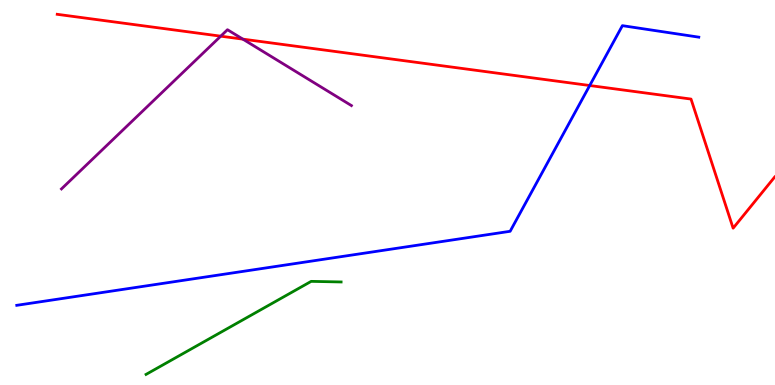[{'lines': ['blue', 'red'], 'intersections': [{'x': 7.61, 'y': 7.78}]}, {'lines': ['green', 'red'], 'intersections': []}, {'lines': ['purple', 'red'], 'intersections': [{'x': 2.85, 'y': 9.06}, {'x': 3.13, 'y': 8.98}]}, {'lines': ['blue', 'green'], 'intersections': []}, {'lines': ['blue', 'purple'], 'intersections': []}, {'lines': ['green', 'purple'], 'intersections': []}]